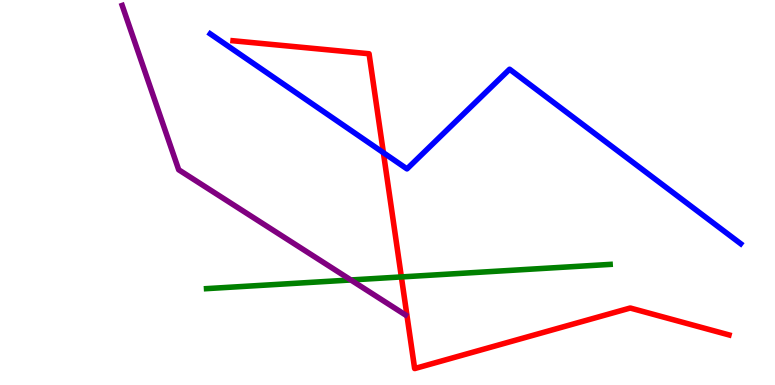[{'lines': ['blue', 'red'], 'intersections': [{'x': 4.95, 'y': 6.03}]}, {'lines': ['green', 'red'], 'intersections': [{'x': 5.18, 'y': 2.81}]}, {'lines': ['purple', 'red'], 'intersections': []}, {'lines': ['blue', 'green'], 'intersections': []}, {'lines': ['blue', 'purple'], 'intersections': []}, {'lines': ['green', 'purple'], 'intersections': [{'x': 4.53, 'y': 2.73}]}]